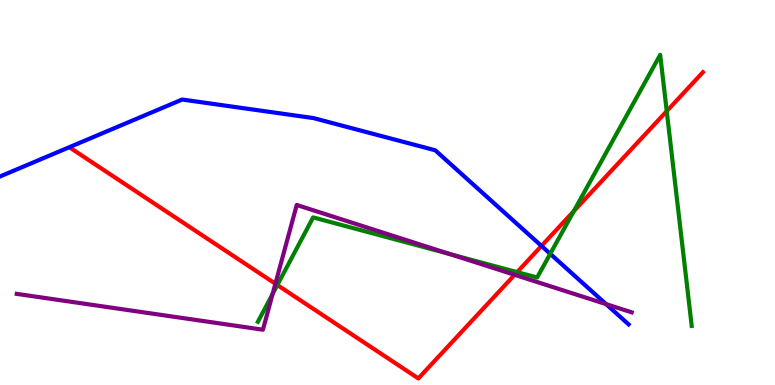[{'lines': ['blue', 'red'], 'intersections': [{'x': 6.99, 'y': 3.61}]}, {'lines': ['green', 'red'], 'intersections': [{'x': 3.58, 'y': 2.6}, {'x': 6.67, 'y': 2.93}, {'x': 7.4, 'y': 4.52}, {'x': 8.6, 'y': 7.11}]}, {'lines': ['purple', 'red'], 'intersections': [{'x': 3.55, 'y': 2.63}, {'x': 6.64, 'y': 2.86}]}, {'lines': ['blue', 'green'], 'intersections': [{'x': 7.1, 'y': 3.41}]}, {'lines': ['blue', 'purple'], 'intersections': [{'x': 7.82, 'y': 2.1}]}, {'lines': ['green', 'purple'], 'intersections': [{'x': 3.52, 'y': 2.36}, {'x': 5.81, 'y': 3.4}]}]